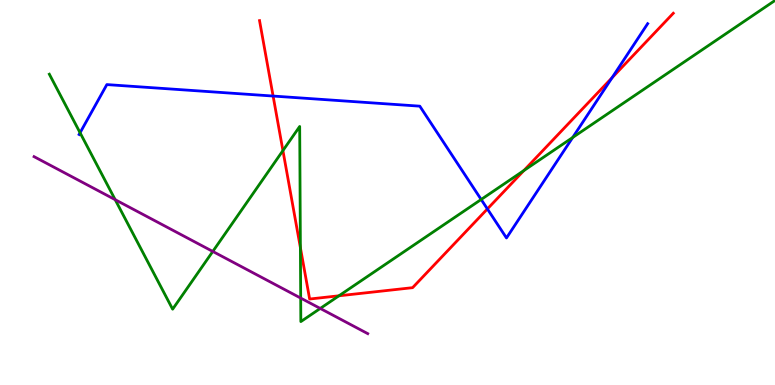[{'lines': ['blue', 'red'], 'intersections': [{'x': 3.52, 'y': 7.51}, {'x': 6.29, 'y': 4.57}, {'x': 7.9, 'y': 7.98}]}, {'lines': ['green', 'red'], 'intersections': [{'x': 3.65, 'y': 6.09}, {'x': 3.88, 'y': 3.57}, {'x': 4.37, 'y': 2.32}, {'x': 6.76, 'y': 5.57}]}, {'lines': ['purple', 'red'], 'intersections': []}, {'lines': ['blue', 'green'], 'intersections': [{'x': 1.03, 'y': 6.55}, {'x': 6.21, 'y': 4.82}, {'x': 7.39, 'y': 6.43}]}, {'lines': ['blue', 'purple'], 'intersections': []}, {'lines': ['green', 'purple'], 'intersections': [{'x': 1.49, 'y': 4.81}, {'x': 2.75, 'y': 3.47}, {'x': 3.88, 'y': 2.26}, {'x': 4.13, 'y': 1.99}]}]